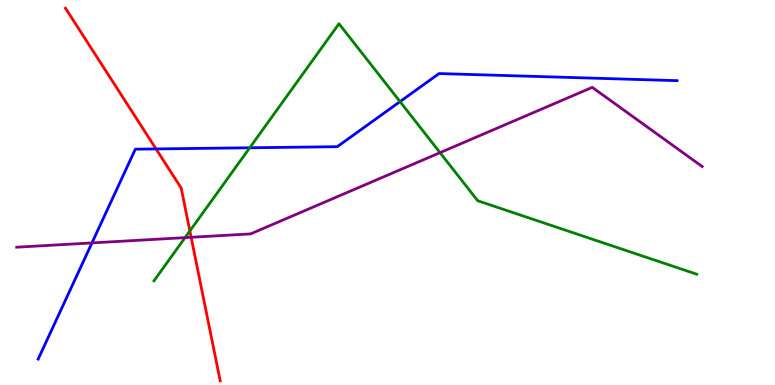[{'lines': ['blue', 'red'], 'intersections': [{'x': 2.01, 'y': 6.13}]}, {'lines': ['green', 'red'], 'intersections': [{'x': 2.45, 'y': 4.0}]}, {'lines': ['purple', 'red'], 'intersections': [{'x': 2.47, 'y': 3.84}]}, {'lines': ['blue', 'green'], 'intersections': [{'x': 3.22, 'y': 6.16}, {'x': 5.16, 'y': 7.36}]}, {'lines': ['blue', 'purple'], 'intersections': [{'x': 1.19, 'y': 3.69}]}, {'lines': ['green', 'purple'], 'intersections': [{'x': 2.39, 'y': 3.83}, {'x': 5.68, 'y': 6.03}]}]